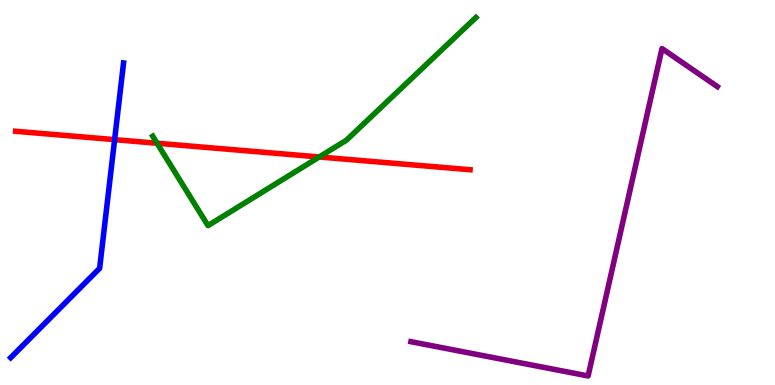[{'lines': ['blue', 'red'], 'intersections': [{'x': 1.48, 'y': 6.37}]}, {'lines': ['green', 'red'], 'intersections': [{'x': 2.03, 'y': 6.28}, {'x': 4.12, 'y': 5.92}]}, {'lines': ['purple', 'red'], 'intersections': []}, {'lines': ['blue', 'green'], 'intersections': []}, {'lines': ['blue', 'purple'], 'intersections': []}, {'lines': ['green', 'purple'], 'intersections': []}]